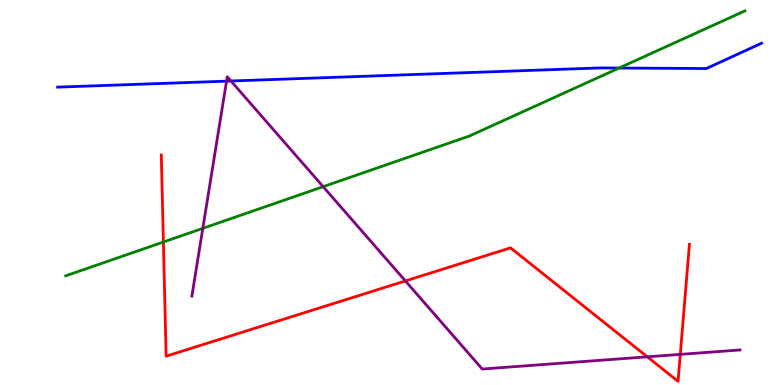[{'lines': ['blue', 'red'], 'intersections': []}, {'lines': ['green', 'red'], 'intersections': [{'x': 2.11, 'y': 3.71}]}, {'lines': ['purple', 'red'], 'intersections': [{'x': 5.23, 'y': 2.7}, {'x': 8.35, 'y': 0.732}, {'x': 8.78, 'y': 0.795}]}, {'lines': ['blue', 'green'], 'intersections': [{'x': 7.99, 'y': 8.23}]}, {'lines': ['blue', 'purple'], 'intersections': [{'x': 2.92, 'y': 7.89}, {'x': 2.98, 'y': 7.9}]}, {'lines': ['green', 'purple'], 'intersections': [{'x': 2.62, 'y': 4.07}, {'x': 4.17, 'y': 5.15}]}]